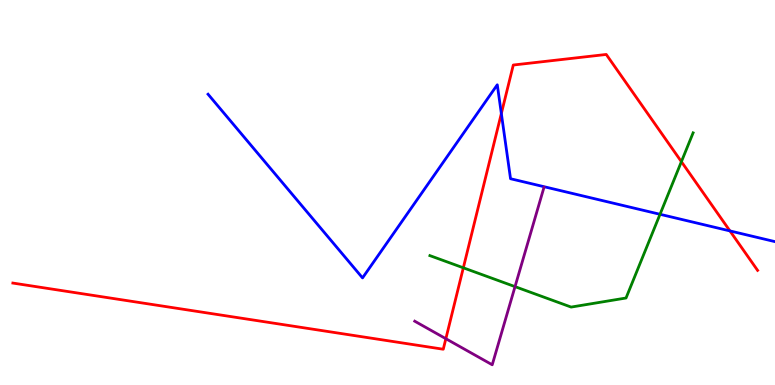[{'lines': ['blue', 'red'], 'intersections': [{'x': 6.47, 'y': 7.05}, {'x': 9.42, 'y': 4.0}]}, {'lines': ['green', 'red'], 'intersections': [{'x': 5.98, 'y': 3.04}, {'x': 8.79, 'y': 5.8}]}, {'lines': ['purple', 'red'], 'intersections': [{'x': 5.75, 'y': 1.2}]}, {'lines': ['blue', 'green'], 'intersections': [{'x': 8.52, 'y': 4.43}]}, {'lines': ['blue', 'purple'], 'intersections': []}, {'lines': ['green', 'purple'], 'intersections': [{'x': 6.65, 'y': 2.55}]}]